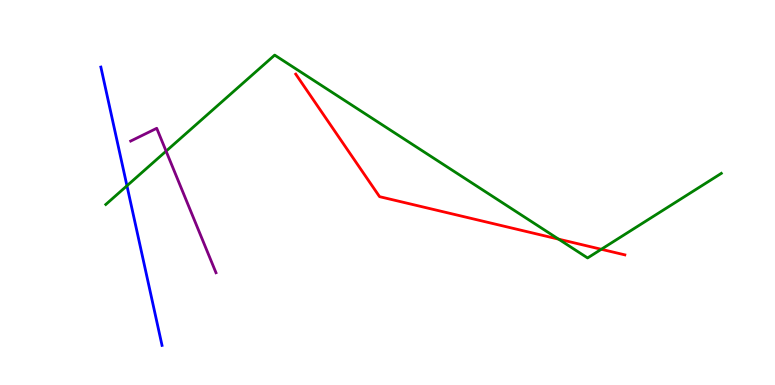[{'lines': ['blue', 'red'], 'intersections': []}, {'lines': ['green', 'red'], 'intersections': [{'x': 7.21, 'y': 3.79}, {'x': 7.76, 'y': 3.53}]}, {'lines': ['purple', 'red'], 'intersections': []}, {'lines': ['blue', 'green'], 'intersections': [{'x': 1.64, 'y': 5.17}]}, {'lines': ['blue', 'purple'], 'intersections': []}, {'lines': ['green', 'purple'], 'intersections': [{'x': 2.14, 'y': 6.07}]}]